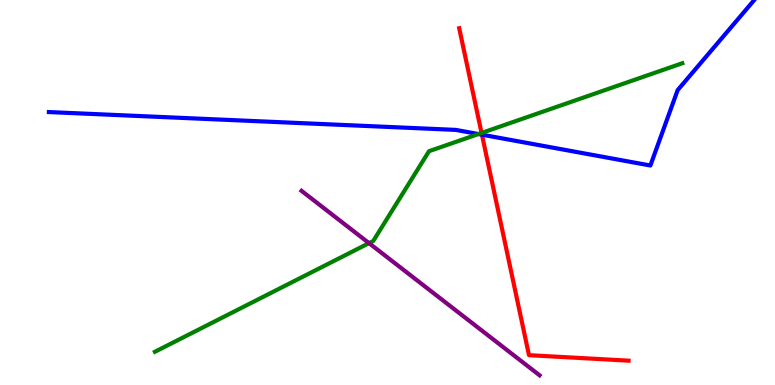[{'lines': ['blue', 'red'], 'intersections': [{'x': 6.22, 'y': 6.5}]}, {'lines': ['green', 'red'], 'intersections': [{'x': 6.21, 'y': 6.55}]}, {'lines': ['purple', 'red'], 'intersections': []}, {'lines': ['blue', 'green'], 'intersections': [{'x': 6.17, 'y': 6.52}]}, {'lines': ['blue', 'purple'], 'intersections': []}, {'lines': ['green', 'purple'], 'intersections': [{'x': 4.76, 'y': 3.68}]}]